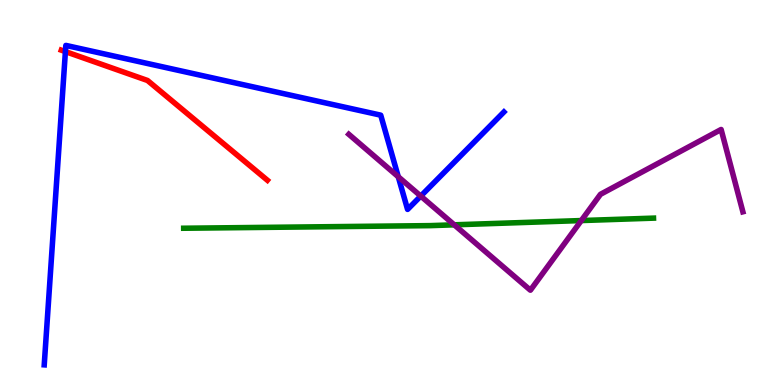[{'lines': ['blue', 'red'], 'intersections': [{'x': 0.844, 'y': 8.66}]}, {'lines': ['green', 'red'], 'intersections': []}, {'lines': ['purple', 'red'], 'intersections': []}, {'lines': ['blue', 'green'], 'intersections': []}, {'lines': ['blue', 'purple'], 'intersections': [{'x': 5.14, 'y': 5.41}, {'x': 5.43, 'y': 4.91}]}, {'lines': ['green', 'purple'], 'intersections': [{'x': 5.86, 'y': 4.16}, {'x': 7.5, 'y': 4.27}]}]